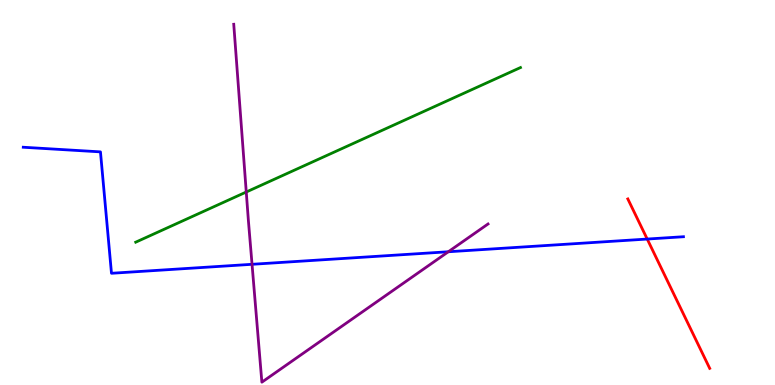[{'lines': ['blue', 'red'], 'intersections': [{'x': 8.35, 'y': 3.79}]}, {'lines': ['green', 'red'], 'intersections': []}, {'lines': ['purple', 'red'], 'intersections': []}, {'lines': ['blue', 'green'], 'intersections': []}, {'lines': ['blue', 'purple'], 'intersections': [{'x': 3.25, 'y': 3.14}, {'x': 5.78, 'y': 3.46}]}, {'lines': ['green', 'purple'], 'intersections': [{'x': 3.18, 'y': 5.01}]}]